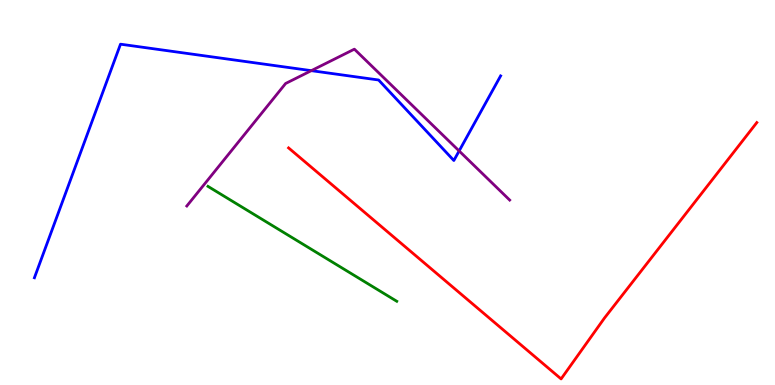[{'lines': ['blue', 'red'], 'intersections': []}, {'lines': ['green', 'red'], 'intersections': []}, {'lines': ['purple', 'red'], 'intersections': []}, {'lines': ['blue', 'green'], 'intersections': []}, {'lines': ['blue', 'purple'], 'intersections': [{'x': 4.02, 'y': 8.16}, {'x': 5.92, 'y': 6.08}]}, {'lines': ['green', 'purple'], 'intersections': []}]